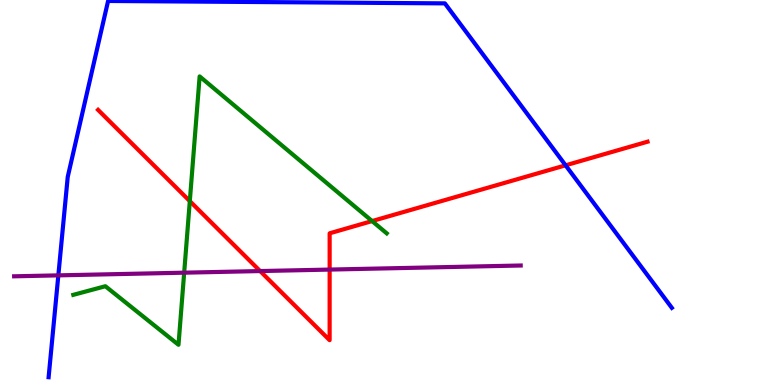[{'lines': ['blue', 'red'], 'intersections': [{'x': 7.3, 'y': 5.71}]}, {'lines': ['green', 'red'], 'intersections': [{'x': 2.45, 'y': 4.78}, {'x': 4.8, 'y': 4.26}]}, {'lines': ['purple', 'red'], 'intersections': [{'x': 3.36, 'y': 2.96}, {'x': 4.25, 'y': 3.0}]}, {'lines': ['blue', 'green'], 'intersections': []}, {'lines': ['blue', 'purple'], 'intersections': [{'x': 0.753, 'y': 2.85}]}, {'lines': ['green', 'purple'], 'intersections': [{'x': 2.38, 'y': 2.92}]}]